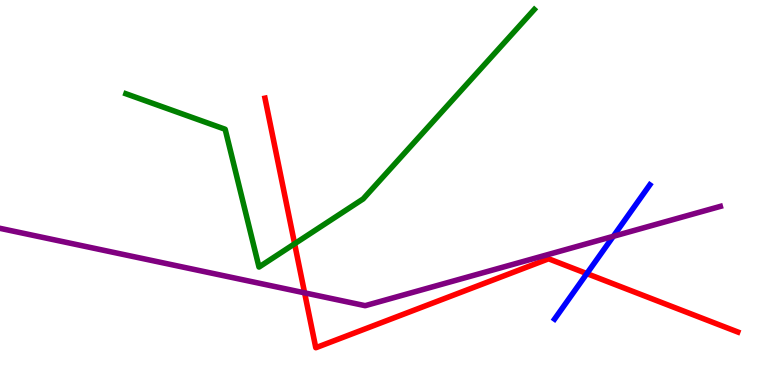[{'lines': ['blue', 'red'], 'intersections': [{'x': 7.57, 'y': 2.89}]}, {'lines': ['green', 'red'], 'intersections': [{'x': 3.8, 'y': 3.67}]}, {'lines': ['purple', 'red'], 'intersections': [{'x': 3.93, 'y': 2.39}]}, {'lines': ['blue', 'green'], 'intersections': []}, {'lines': ['blue', 'purple'], 'intersections': [{'x': 7.91, 'y': 3.86}]}, {'lines': ['green', 'purple'], 'intersections': []}]